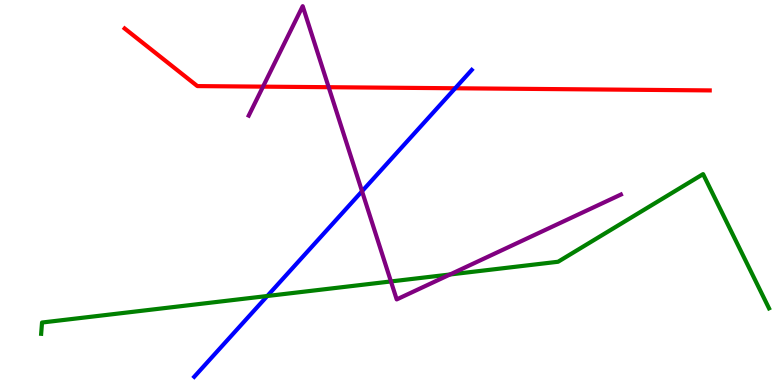[{'lines': ['blue', 'red'], 'intersections': [{'x': 5.87, 'y': 7.71}]}, {'lines': ['green', 'red'], 'intersections': []}, {'lines': ['purple', 'red'], 'intersections': [{'x': 3.39, 'y': 7.75}, {'x': 4.24, 'y': 7.74}]}, {'lines': ['blue', 'green'], 'intersections': [{'x': 3.45, 'y': 2.31}]}, {'lines': ['blue', 'purple'], 'intersections': [{'x': 4.67, 'y': 5.03}]}, {'lines': ['green', 'purple'], 'intersections': [{'x': 5.04, 'y': 2.69}, {'x': 5.81, 'y': 2.87}]}]